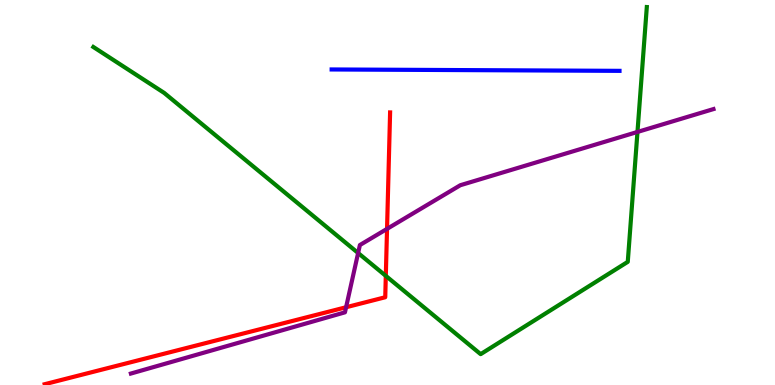[{'lines': ['blue', 'red'], 'intersections': []}, {'lines': ['green', 'red'], 'intersections': [{'x': 4.98, 'y': 2.83}]}, {'lines': ['purple', 'red'], 'intersections': [{'x': 4.47, 'y': 2.02}, {'x': 4.99, 'y': 4.06}]}, {'lines': ['blue', 'green'], 'intersections': []}, {'lines': ['blue', 'purple'], 'intersections': []}, {'lines': ['green', 'purple'], 'intersections': [{'x': 4.62, 'y': 3.43}, {'x': 8.23, 'y': 6.57}]}]